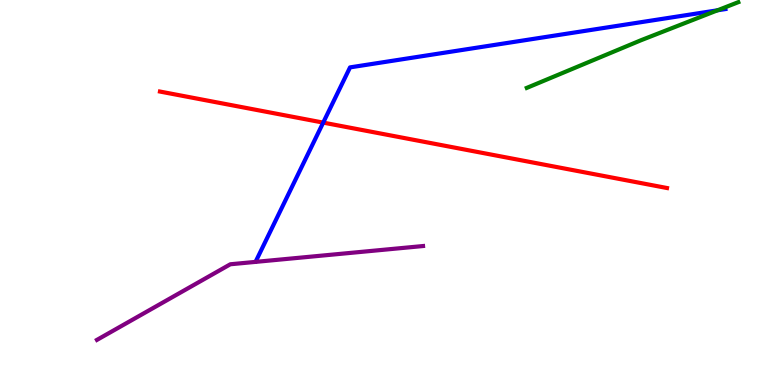[{'lines': ['blue', 'red'], 'intersections': [{'x': 4.17, 'y': 6.82}]}, {'lines': ['green', 'red'], 'intersections': []}, {'lines': ['purple', 'red'], 'intersections': []}, {'lines': ['blue', 'green'], 'intersections': [{'x': 9.26, 'y': 9.73}]}, {'lines': ['blue', 'purple'], 'intersections': []}, {'lines': ['green', 'purple'], 'intersections': []}]